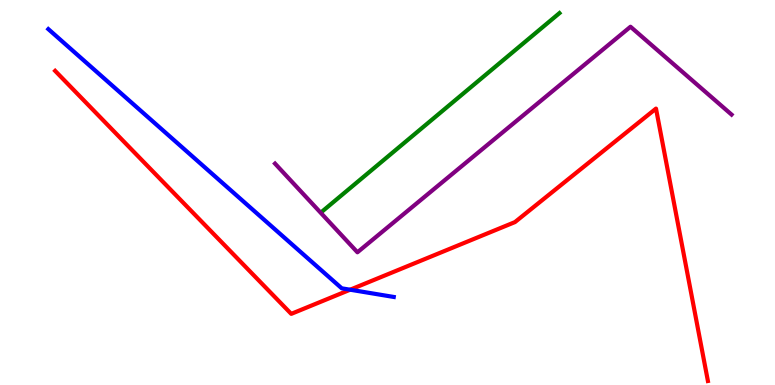[{'lines': ['blue', 'red'], 'intersections': [{'x': 4.52, 'y': 2.47}]}, {'lines': ['green', 'red'], 'intersections': []}, {'lines': ['purple', 'red'], 'intersections': []}, {'lines': ['blue', 'green'], 'intersections': []}, {'lines': ['blue', 'purple'], 'intersections': []}, {'lines': ['green', 'purple'], 'intersections': []}]